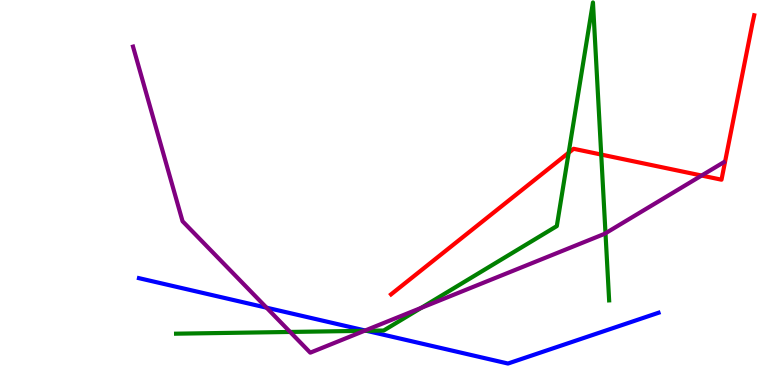[{'lines': ['blue', 'red'], 'intersections': []}, {'lines': ['green', 'red'], 'intersections': [{'x': 7.34, 'y': 6.03}, {'x': 7.76, 'y': 5.99}]}, {'lines': ['purple', 'red'], 'intersections': [{'x': 9.05, 'y': 5.44}]}, {'lines': ['blue', 'green'], 'intersections': [{'x': 4.73, 'y': 1.41}]}, {'lines': ['blue', 'purple'], 'intersections': [{'x': 3.44, 'y': 2.01}, {'x': 4.71, 'y': 1.42}]}, {'lines': ['green', 'purple'], 'intersections': [{'x': 3.74, 'y': 1.38}, {'x': 4.7, 'y': 1.41}, {'x': 5.44, 'y': 2.0}, {'x': 7.81, 'y': 3.94}]}]